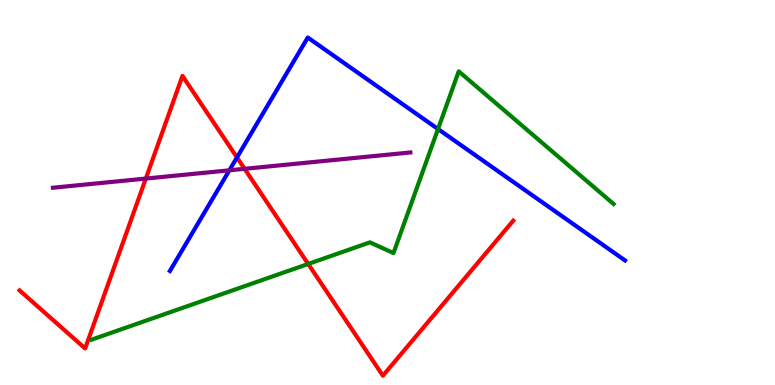[{'lines': ['blue', 'red'], 'intersections': [{'x': 3.06, 'y': 5.91}]}, {'lines': ['green', 'red'], 'intersections': [{'x': 3.98, 'y': 3.14}]}, {'lines': ['purple', 'red'], 'intersections': [{'x': 1.88, 'y': 5.36}, {'x': 3.16, 'y': 5.62}]}, {'lines': ['blue', 'green'], 'intersections': [{'x': 5.65, 'y': 6.65}]}, {'lines': ['blue', 'purple'], 'intersections': [{'x': 2.96, 'y': 5.58}]}, {'lines': ['green', 'purple'], 'intersections': []}]